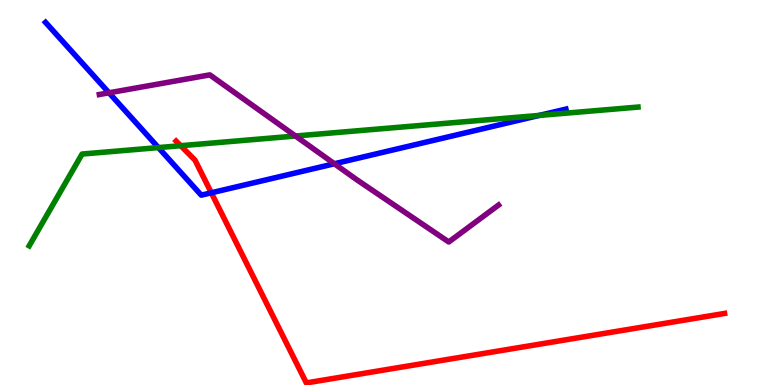[{'lines': ['blue', 'red'], 'intersections': [{'x': 2.73, 'y': 4.99}]}, {'lines': ['green', 'red'], 'intersections': [{'x': 2.33, 'y': 6.22}]}, {'lines': ['purple', 'red'], 'intersections': []}, {'lines': ['blue', 'green'], 'intersections': [{'x': 2.04, 'y': 6.17}, {'x': 6.96, 'y': 7.0}]}, {'lines': ['blue', 'purple'], 'intersections': [{'x': 1.41, 'y': 7.59}, {'x': 4.31, 'y': 5.75}]}, {'lines': ['green', 'purple'], 'intersections': [{'x': 3.81, 'y': 6.47}]}]